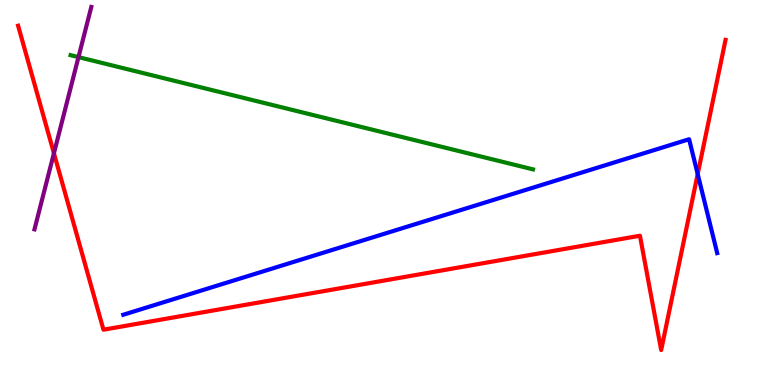[{'lines': ['blue', 'red'], 'intersections': [{'x': 9.0, 'y': 5.48}]}, {'lines': ['green', 'red'], 'intersections': []}, {'lines': ['purple', 'red'], 'intersections': [{'x': 0.696, 'y': 6.02}]}, {'lines': ['blue', 'green'], 'intersections': []}, {'lines': ['blue', 'purple'], 'intersections': []}, {'lines': ['green', 'purple'], 'intersections': [{'x': 1.01, 'y': 8.52}]}]